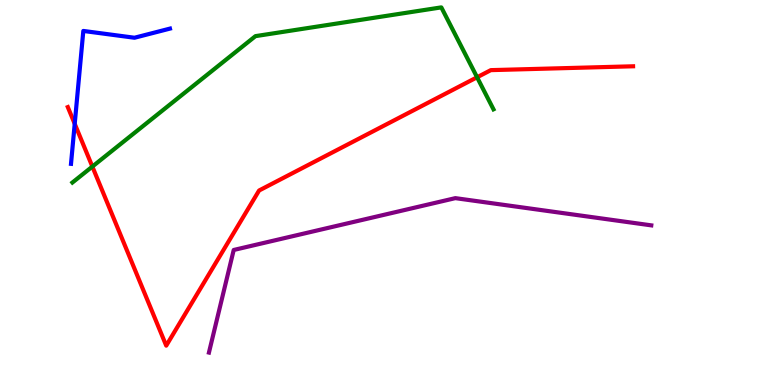[{'lines': ['blue', 'red'], 'intersections': [{'x': 0.964, 'y': 6.78}]}, {'lines': ['green', 'red'], 'intersections': [{'x': 1.19, 'y': 5.67}, {'x': 6.16, 'y': 7.99}]}, {'lines': ['purple', 'red'], 'intersections': []}, {'lines': ['blue', 'green'], 'intersections': []}, {'lines': ['blue', 'purple'], 'intersections': []}, {'lines': ['green', 'purple'], 'intersections': []}]